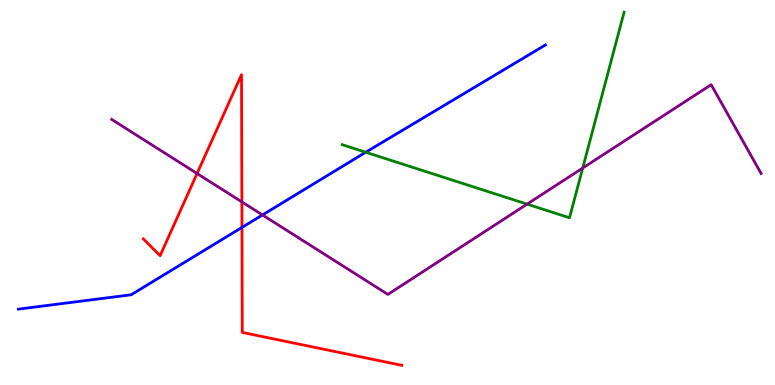[{'lines': ['blue', 'red'], 'intersections': [{'x': 3.12, 'y': 4.09}]}, {'lines': ['green', 'red'], 'intersections': []}, {'lines': ['purple', 'red'], 'intersections': [{'x': 2.54, 'y': 5.49}, {'x': 3.12, 'y': 4.76}]}, {'lines': ['blue', 'green'], 'intersections': [{'x': 4.72, 'y': 6.05}]}, {'lines': ['blue', 'purple'], 'intersections': [{'x': 3.39, 'y': 4.42}]}, {'lines': ['green', 'purple'], 'intersections': [{'x': 6.8, 'y': 4.7}, {'x': 7.52, 'y': 5.64}]}]